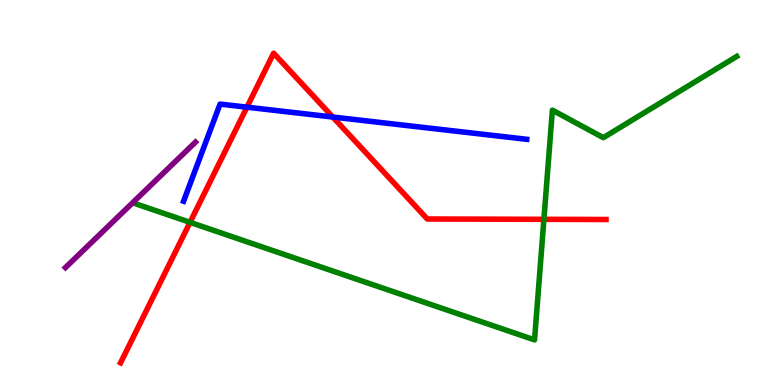[{'lines': ['blue', 'red'], 'intersections': [{'x': 3.19, 'y': 7.22}, {'x': 4.29, 'y': 6.96}]}, {'lines': ['green', 'red'], 'intersections': [{'x': 2.45, 'y': 4.22}, {'x': 7.02, 'y': 4.3}]}, {'lines': ['purple', 'red'], 'intersections': []}, {'lines': ['blue', 'green'], 'intersections': []}, {'lines': ['blue', 'purple'], 'intersections': []}, {'lines': ['green', 'purple'], 'intersections': []}]